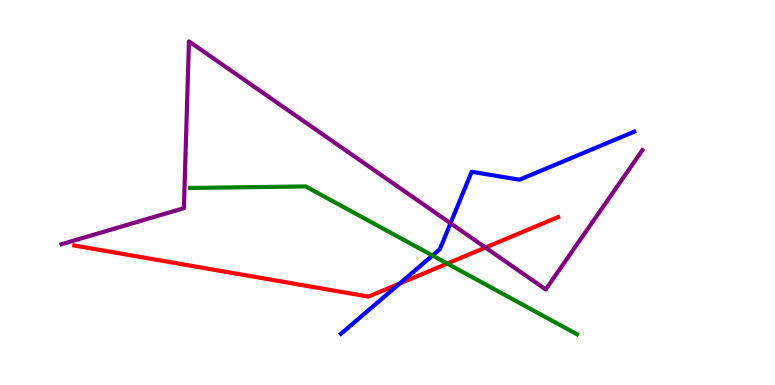[{'lines': ['blue', 'red'], 'intersections': [{'x': 5.16, 'y': 2.64}]}, {'lines': ['green', 'red'], 'intersections': [{'x': 5.77, 'y': 3.15}]}, {'lines': ['purple', 'red'], 'intersections': [{'x': 6.26, 'y': 3.57}]}, {'lines': ['blue', 'green'], 'intersections': [{'x': 5.58, 'y': 3.36}]}, {'lines': ['blue', 'purple'], 'intersections': [{'x': 5.81, 'y': 4.2}]}, {'lines': ['green', 'purple'], 'intersections': []}]